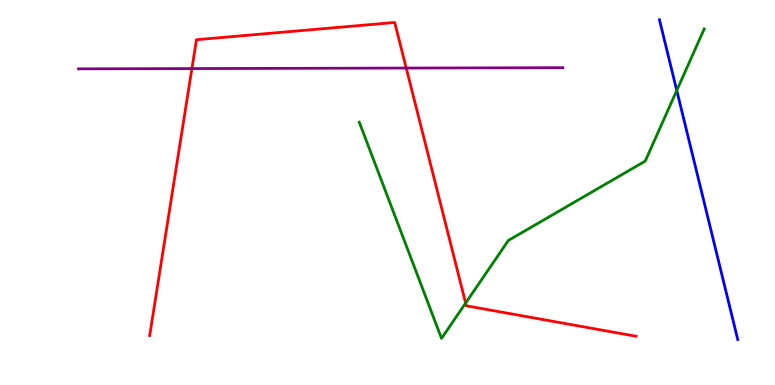[{'lines': ['blue', 'red'], 'intersections': []}, {'lines': ['green', 'red'], 'intersections': [{'x': 6.01, 'y': 2.13}]}, {'lines': ['purple', 'red'], 'intersections': [{'x': 2.48, 'y': 8.22}, {'x': 5.24, 'y': 8.23}]}, {'lines': ['blue', 'green'], 'intersections': [{'x': 8.73, 'y': 7.65}]}, {'lines': ['blue', 'purple'], 'intersections': []}, {'lines': ['green', 'purple'], 'intersections': []}]